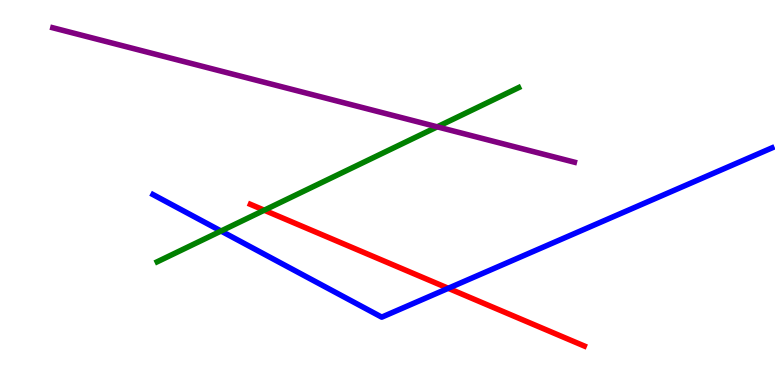[{'lines': ['blue', 'red'], 'intersections': [{'x': 5.78, 'y': 2.51}]}, {'lines': ['green', 'red'], 'intersections': [{'x': 3.41, 'y': 4.54}]}, {'lines': ['purple', 'red'], 'intersections': []}, {'lines': ['blue', 'green'], 'intersections': [{'x': 2.85, 'y': 4.0}]}, {'lines': ['blue', 'purple'], 'intersections': []}, {'lines': ['green', 'purple'], 'intersections': [{'x': 5.64, 'y': 6.71}]}]